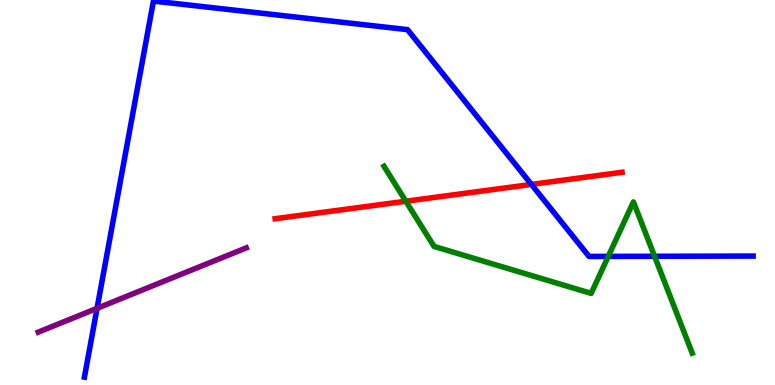[{'lines': ['blue', 'red'], 'intersections': [{'x': 6.86, 'y': 5.21}]}, {'lines': ['green', 'red'], 'intersections': [{'x': 5.24, 'y': 4.77}]}, {'lines': ['purple', 'red'], 'intersections': []}, {'lines': ['blue', 'green'], 'intersections': [{'x': 7.85, 'y': 3.34}, {'x': 8.45, 'y': 3.34}]}, {'lines': ['blue', 'purple'], 'intersections': [{'x': 1.25, 'y': 1.99}]}, {'lines': ['green', 'purple'], 'intersections': []}]